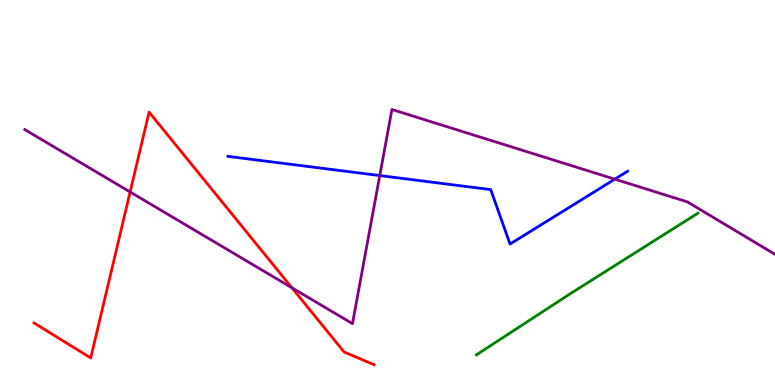[{'lines': ['blue', 'red'], 'intersections': []}, {'lines': ['green', 'red'], 'intersections': []}, {'lines': ['purple', 'red'], 'intersections': [{'x': 1.68, 'y': 5.01}, {'x': 3.77, 'y': 2.53}]}, {'lines': ['blue', 'green'], 'intersections': []}, {'lines': ['blue', 'purple'], 'intersections': [{'x': 4.9, 'y': 5.44}, {'x': 7.93, 'y': 5.35}]}, {'lines': ['green', 'purple'], 'intersections': []}]